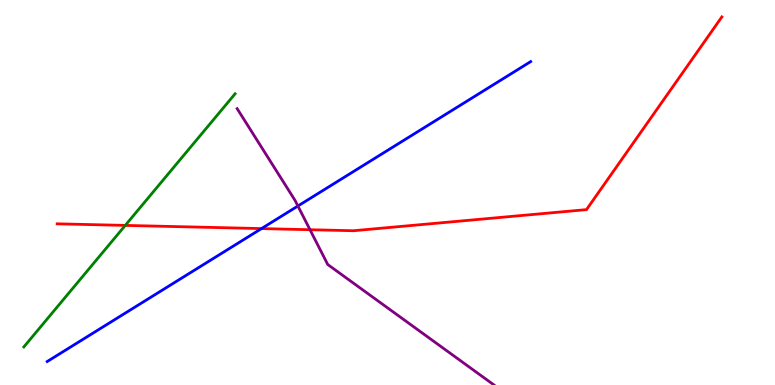[{'lines': ['blue', 'red'], 'intersections': [{'x': 3.37, 'y': 4.06}]}, {'lines': ['green', 'red'], 'intersections': [{'x': 1.62, 'y': 4.15}]}, {'lines': ['purple', 'red'], 'intersections': [{'x': 4.0, 'y': 4.03}]}, {'lines': ['blue', 'green'], 'intersections': []}, {'lines': ['blue', 'purple'], 'intersections': [{'x': 3.84, 'y': 4.65}]}, {'lines': ['green', 'purple'], 'intersections': []}]